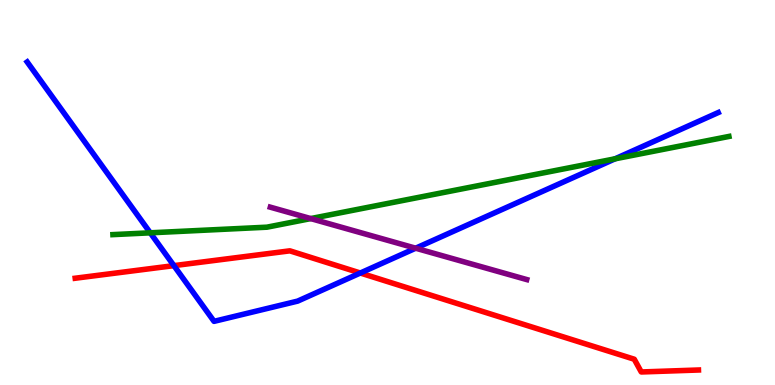[{'lines': ['blue', 'red'], 'intersections': [{'x': 2.24, 'y': 3.1}, {'x': 4.65, 'y': 2.91}]}, {'lines': ['green', 'red'], 'intersections': []}, {'lines': ['purple', 'red'], 'intersections': []}, {'lines': ['blue', 'green'], 'intersections': [{'x': 1.94, 'y': 3.95}, {'x': 7.94, 'y': 5.88}]}, {'lines': ['blue', 'purple'], 'intersections': [{'x': 5.36, 'y': 3.55}]}, {'lines': ['green', 'purple'], 'intersections': [{'x': 4.01, 'y': 4.32}]}]